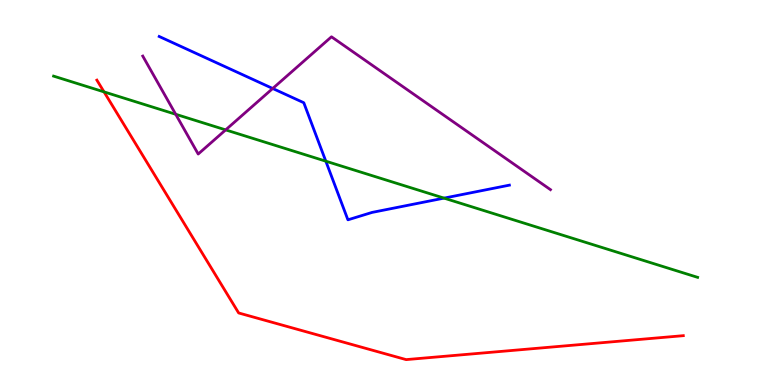[{'lines': ['blue', 'red'], 'intersections': []}, {'lines': ['green', 'red'], 'intersections': [{'x': 1.34, 'y': 7.61}]}, {'lines': ['purple', 'red'], 'intersections': []}, {'lines': ['blue', 'green'], 'intersections': [{'x': 4.2, 'y': 5.81}, {'x': 5.73, 'y': 4.85}]}, {'lines': ['blue', 'purple'], 'intersections': [{'x': 3.52, 'y': 7.7}]}, {'lines': ['green', 'purple'], 'intersections': [{'x': 2.27, 'y': 7.03}, {'x': 2.91, 'y': 6.63}]}]